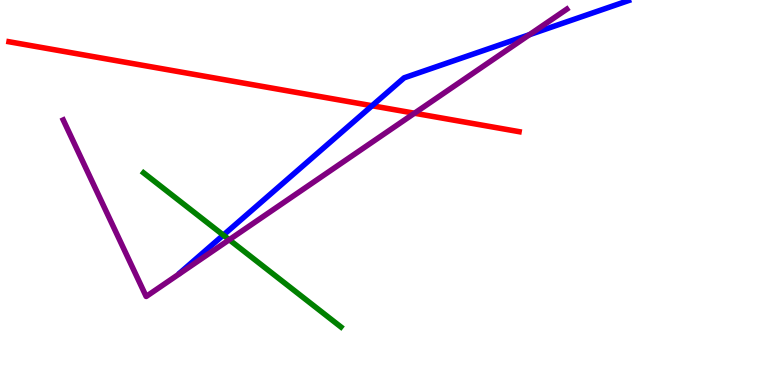[{'lines': ['blue', 'red'], 'intersections': [{'x': 4.8, 'y': 7.25}]}, {'lines': ['green', 'red'], 'intersections': []}, {'lines': ['purple', 'red'], 'intersections': [{'x': 5.35, 'y': 7.06}]}, {'lines': ['blue', 'green'], 'intersections': [{'x': 2.88, 'y': 3.89}]}, {'lines': ['blue', 'purple'], 'intersections': [{'x': 6.83, 'y': 9.1}]}, {'lines': ['green', 'purple'], 'intersections': [{'x': 2.96, 'y': 3.77}]}]